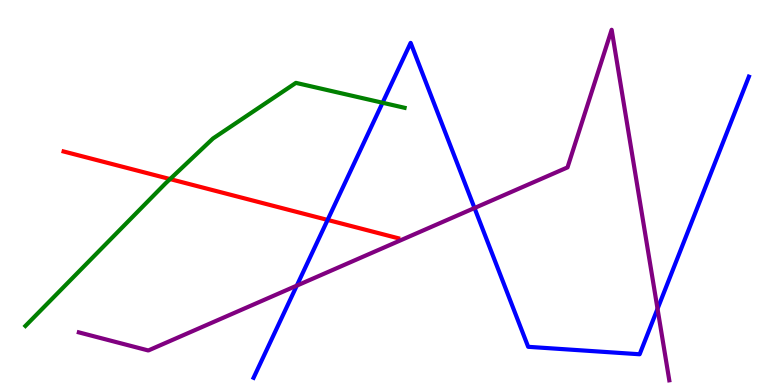[{'lines': ['blue', 'red'], 'intersections': [{'x': 4.23, 'y': 4.29}]}, {'lines': ['green', 'red'], 'intersections': [{'x': 2.19, 'y': 5.35}]}, {'lines': ['purple', 'red'], 'intersections': []}, {'lines': ['blue', 'green'], 'intersections': [{'x': 4.94, 'y': 7.33}]}, {'lines': ['blue', 'purple'], 'intersections': [{'x': 3.83, 'y': 2.58}, {'x': 6.12, 'y': 4.6}, {'x': 8.48, 'y': 1.98}]}, {'lines': ['green', 'purple'], 'intersections': []}]